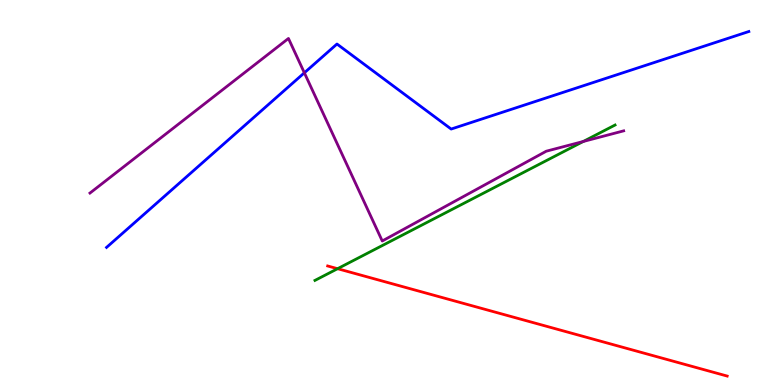[{'lines': ['blue', 'red'], 'intersections': []}, {'lines': ['green', 'red'], 'intersections': [{'x': 4.36, 'y': 3.02}]}, {'lines': ['purple', 'red'], 'intersections': []}, {'lines': ['blue', 'green'], 'intersections': []}, {'lines': ['blue', 'purple'], 'intersections': [{'x': 3.93, 'y': 8.11}]}, {'lines': ['green', 'purple'], 'intersections': [{'x': 7.53, 'y': 6.33}]}]